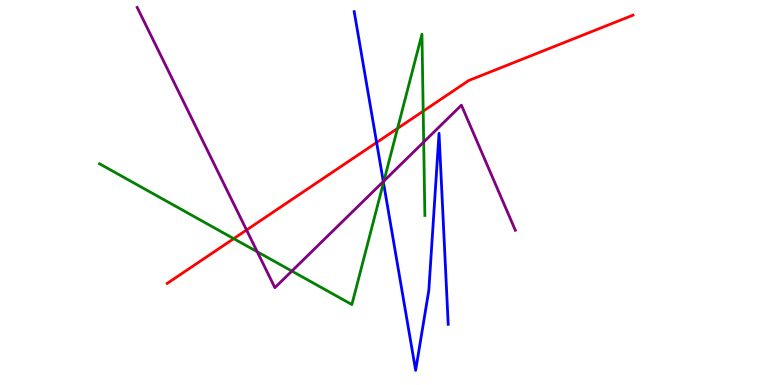[{'lines': ['blue', 'red'], 'intersections': [{'x': 4.86, 'y': 6.3}]}, {'lines': ['green', 'red'], 'intersections': [{'x': 3.02, 'y': 3.8}, {'x': 5.13, 'y': 6.66}, {'x': 5.46, 'y': 7.11}]}, {'lines': ['purple', 'red'], 'intersections': [{'x': 3.18, 'y': 4.03}]}, {'lines': ['blue', 'green'], 'intersections': [{'x': 4.95, 'y': 5.26}]}, {'lines': ['blue', 'purple'], 'intersections': [{'x': 4.95, 'y': 5.28}]}, {'lines': ['green', 'purple'], 'intersections': [{'x': 3.32, 'y': 3.46}, {'x': 3.77, 'y': 2.96}, {'x': 4.95, 'y': 5.3}, {'x': 5.47, 'y': 6.31}]}]